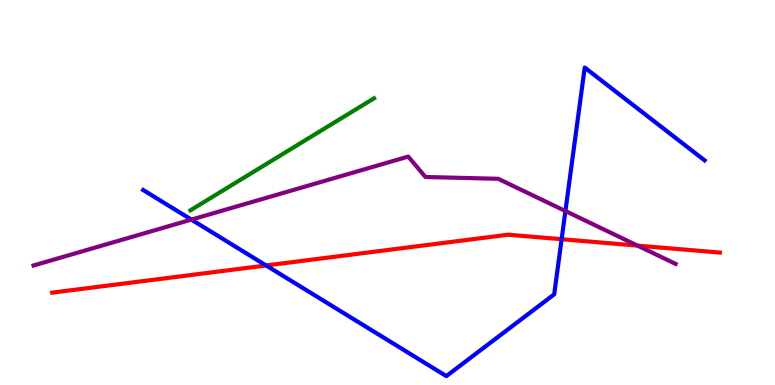[{'lines': ['blue', 'red'], 'intersections': [{'x': 3.43, 'y': 3.1}, {'x': 7.25, 'y': 3.79}]}, {'lines': ['green', 'red'], 'intersections': []}, {'lines': ['purple', 'red'], 'intersections': [{'x': 8.23, 'y': 3.62}]}, {'lines': ['blue', 'green'], 'intersections': []}, {'lines': ['blue', 'purple'], 'intersections': [{'x': 2.47, 'y': 4.3}, {'x': 7.3, 'y': 4.52}]}, {'lines': ['green', 'purple'], 'intersections': []}]